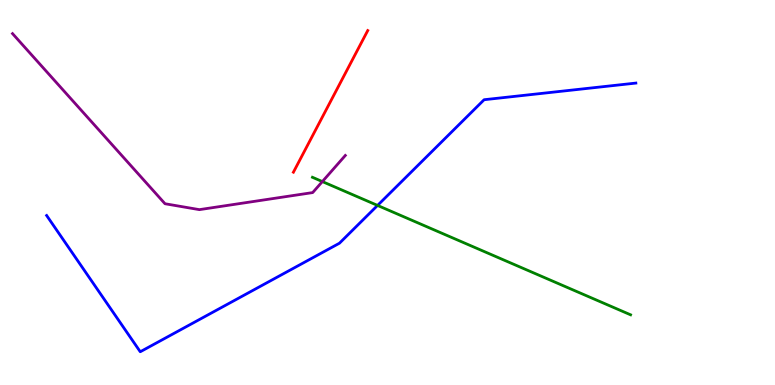[{'lines': ['blue', 'red'], 'intersections': []}, {'lines': ['green', 'red'], 'intersections': []}, {'lines': ['purple', 'red'], 'intersections': []}, {'lines': ['blue', 'green'], 'intersections': [{'x': 4.87, 'y': 4.66}]}, {'lines': ['blue', 'purple'], 'intersections': []}, {'lines': ['green', 'purple'], 'intersections': [{'x': 4.16, 'y': 5.28}]}]